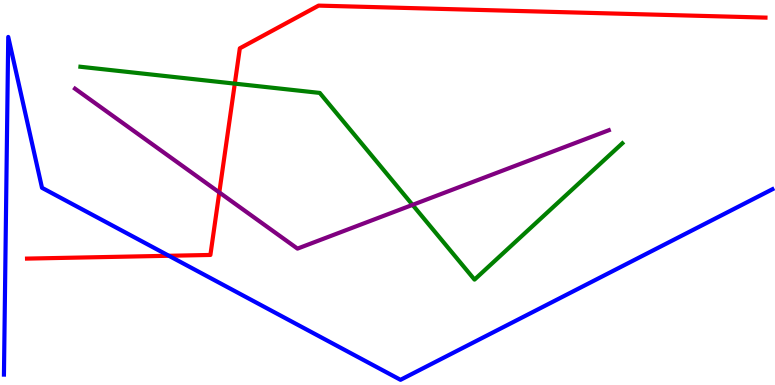[{'lines': ['blue', 'red'], 'intersections': [{'x': 2.18, 'y': 3.36}]}, {'lines': ['green', 'red'], 'intersections': [{'x': 3.03, 'y': 7.83}]}, {'lines': ['purple', 'red'], 'intersections': [{'x': 2.83, 'y': 5.0}]}, {'lines': ['blue', 'green'], 'intersections': []}, {'lines': ['blue', 'purple'], 'intersections': []}, {'lines': ['green', 'purple'], 'intersections': [{'x': 5.32, 'y': 4.68}]}]